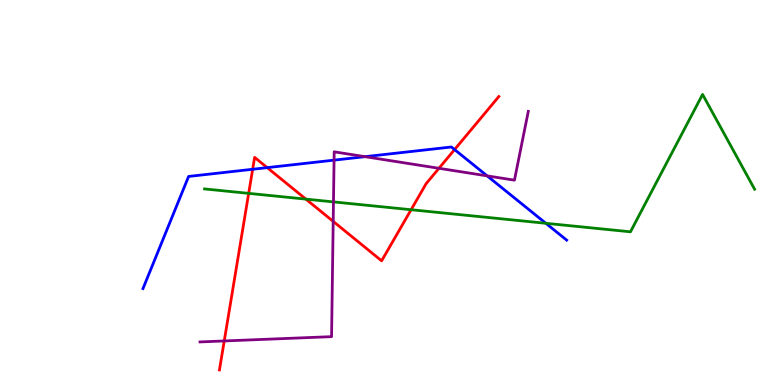[{'lines': ['blue', 'red'], 'intersections': [{'x': 3.26, 'y': 5.6}, {'x': 3.45, 'y': 5.65}, {'x': 5.87, 'y': 6.12}]}, {'lines': ['green', 'red'], 'intersections': [{'x': 3.21, 'y': 4.98}, {'x': 3.95, 'y': 4.83}, {'x': 5.3, 'y': 4.55}]}, {'lines': ['purple', 'red'], 'intersections': [{'x': 2.89, 'y': 1.14}, {'x': 4.3, 'y': 4.25}, {'x': 5.66, 'y': 5.63}]}, {'lines': ['blue', 'green'], 'intersections': [{'x': 7.04, 'y': 4.2}]}, {'lines': ['blue', 'purple'], 'intersections': [{'x': 4.31, 'y': 5.84}, {'x': 4.71, 'y': 5.93}, {'x': 6.29, 'y': 5.43}]}, {'lines': ['green', 'purple'], 'intersections': [{'x': 4.3, 'y': 4.76}]}]